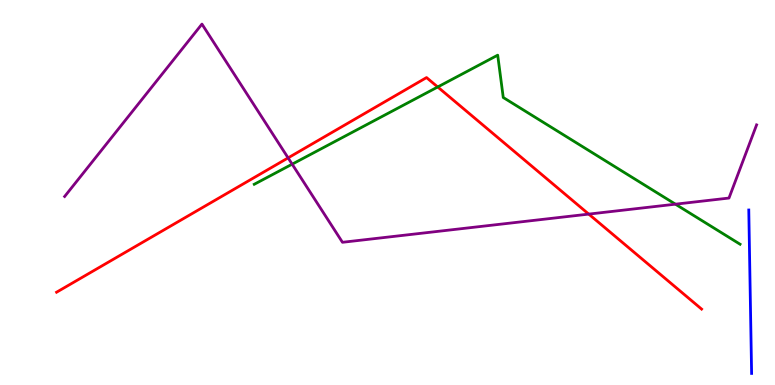[{'lines': ['blue', 'red'], 'intersections': []}, {'lines': ['green', 'red'], 'intersections': [{'x': 5.65, 'y': 7.74}]}, {'lines': ['purple', 'red'], 'intersections': [{'x': 3.72, 'y': 5.9}, {'x': 7.6, 'y': 4.44}]}, {'lines': ['blue', 'green'], 'intersections': []}, {'lines': ['blue', 'purple'], 'intersections': []}, {'lines': ['green', 'purple'], 'intersections': [{'x': 3.77, 'y': 5.74}, {'x': 8.72, 'y': 4.7}]}]